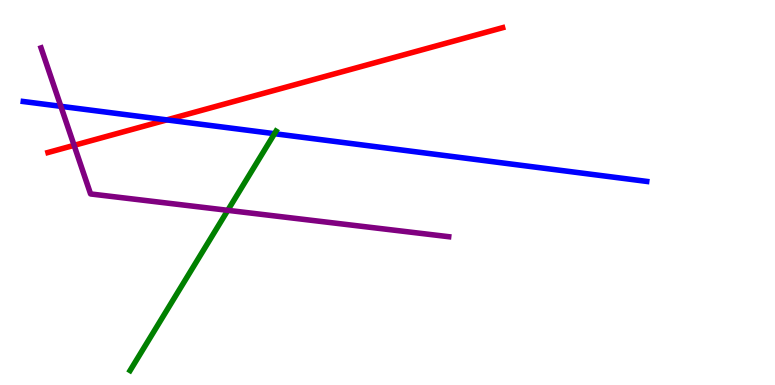[{'lines': ['blue', 'red'], 'intersections': [{'x': 2.15, 'y': 6.89}]}, {'lines': ['green', 'red'], 'intersections': []}, {'lines': ['purple', 'red'], 'intersections': [{'x': 0.956, 'y': 6.22}]}, {'lines': ['blue', 'green'], 'intersections': [{'x': 3.54, 'y': 6.53}]}, {'lines': ['blue', 'purple'], 'intersections': [{'x': 0.785, 'y': 7.24}]}, {'lines': ['green', 'purple'], 'intersections': [{'x': 2.94, 'y': 4.54}]}]